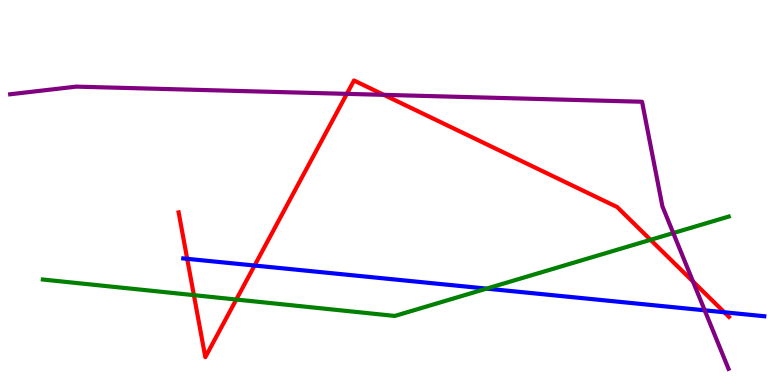[{'lines': ['blue', 'red'], 'intersections': [{'x': 2.42, 'y': 3.28}, {'x': 3.28, 'y': 3.1}, {'x': 9.35, 'y': 1.89}]}, {'lines': ['green', 'red'], 'intersections': [{'x': 2.5, 'y': 2.33}, {'x': 3.05, 'y': 2.22}, {'x': 8.39, 'y': 3.77}]}, {'lines': ['purple', 'red'], 'intersections': [{'x': 4.48, 'y': 7.56}, {'x': 4.95, 'y': 7.54}, {'x': 8.94, 'y': 2.69}]}, {'lines': ['blue', 'green'], 'intersections': [{'x': 6.28, 'y': 2.5}]}, {'lines': ['blue', 'purple'], 'intersections': [{'x': 9.09, 'y': 1.94}]}, {'lines': ['green', 'purple'], 'intersections': [{'x': 8.69, 'y': 3.95}]}]